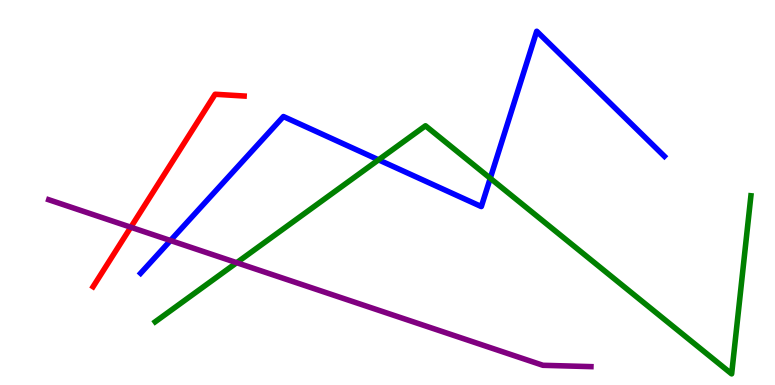[{'lines': ['blue', 'red'], 'intersections': []}, {'lines': ['green', 'red'], 'intersections': []}, {'lines': ['purple', 'red'], 'intersections': [{'x': 1.69, 'y': 4.1}]}, {'lines': ['blue', 'green'], 'intersections': [{'x': 4.88, 'y': 5.85}, {'x': 6.33, 'y': 5.37}]}, {'lines': ['blue', 'purple'], 'intersections': [{'x': 2.2, 'y': 3.75}]}, {'lines': ['green', 'purple'], 'intersections': [{'x': 3.05, 'y': 3.18}]}]